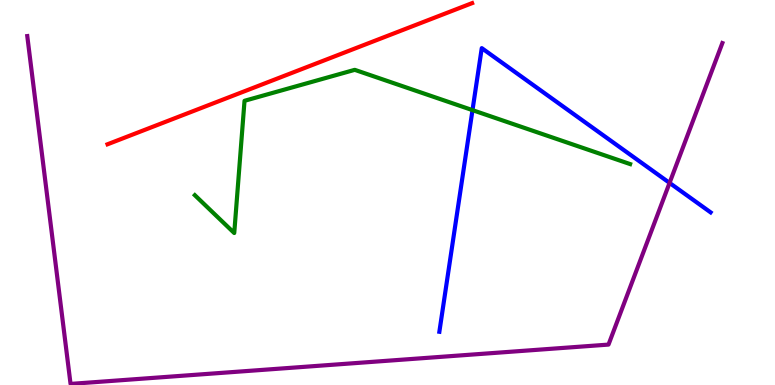[{'lines': ['blue', 'red'], 'intersections': []}, {'lines': ['green', 'red'], 'intersections': []}, {'lines': ['purple', 'red'], 'intersections': []}, {'lines': ['blue', 'green'], 'intersections': [{'x': 6.1, 'y': 7.14}]}, {'lines': ['blue', 'purple'], 'intersections': [{'x': 8.64, 'y': 5.25}]}, {'lines': ['green', 'purple'], 'intersections': []}]